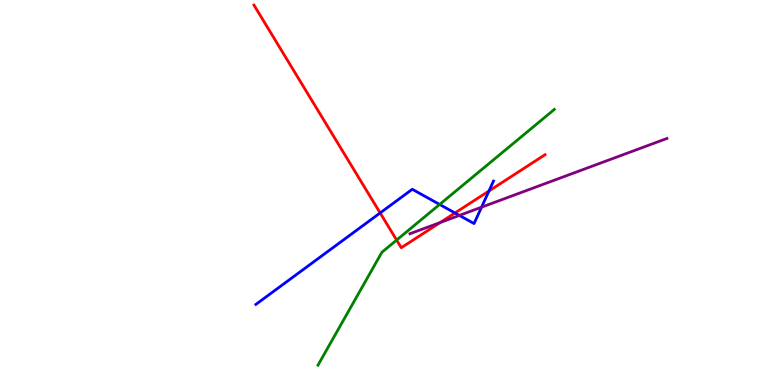[{'lines': ['blue', 'red'], 'intersections': [{'x': 4.91, 'y': 4.47}, {'x': 5.87, 'y': 4.47}, {'x': 6.31, 'y': 5.04}]}, {'lines': ['green', 'red'], 'intersections': [{'x': 5.12, 'y': 3.76}]}, {'lines': ['purple', 'red'], 'intersections': [{'x': 5.68, 'y': 4.22}]}, {'lines': ['blue', 'green'], 'intersections': [{'x': 5.67, 'y': 4.69}]}, {'lines': ['blue', 'purple'], 'intersections': [{'x': 5.93, 'y': 4.4}, {'x': 6.21, 'y': 4.62}]}, {'lines': ['green', 'purple'], 'intersections': []}]